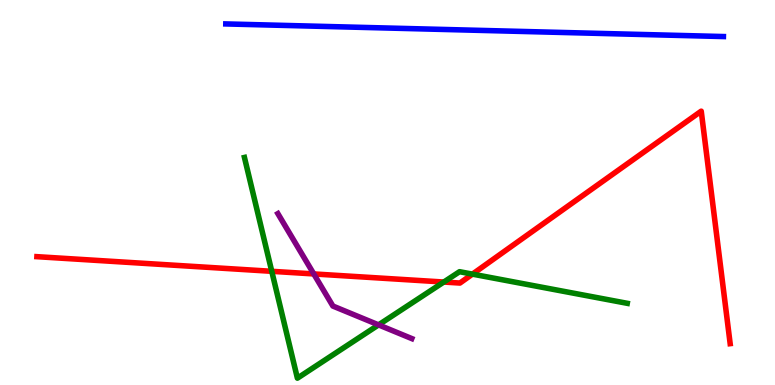[{'lines': ['blue', 'red'], 'intersections': []}, {'lines': ['green', 'red'], 'intersections': [{'x': 3.51, 'y': 2.95}, {'x': 5.73, 'y': 2.67}, {'x': 6.1, 'y': 2.88}]}, {'lines': ['purple', 'red'], 'intersections': [{'x': 4.05, 'y': 2.88}]}, {'lines': ['blue', 'green'], 'intersections': []}, {'lines': ['blue', 'purple'], 'intersections': []}, {'lines': ['green', 'purple'], 'intersections': [{'x': 4.88, 'y': 1.56}]}]